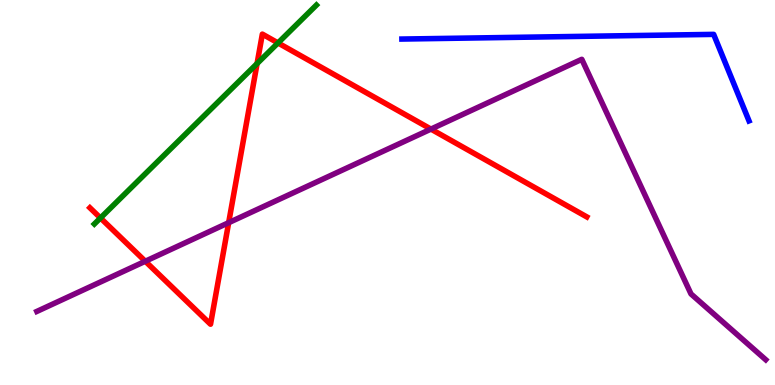[{'lines': ['blue', 'red'], 'intersections': []}, {'lines': ['green', 'red'], 'intersections': [{'x': 1.3, 'y': 4.34}, {'x': 3.32, 'y': 8.35}, {'x': 3.59, 'y': 8.88}]}, {'lines': ['purple', 'red'], 'intersections': [{'x': 1.87, 'y': 3.21}, {'x': 2.95, 'y': 4.22}, {'x': 5.56, 'y': 6.65}]}, {'lines': ['blue', 'green'], 'intersections': []}, {'lines': ['blue', 'purple'], 'intersections': []}, {'lines': ['green', 'purple'], 'intersections': []}]